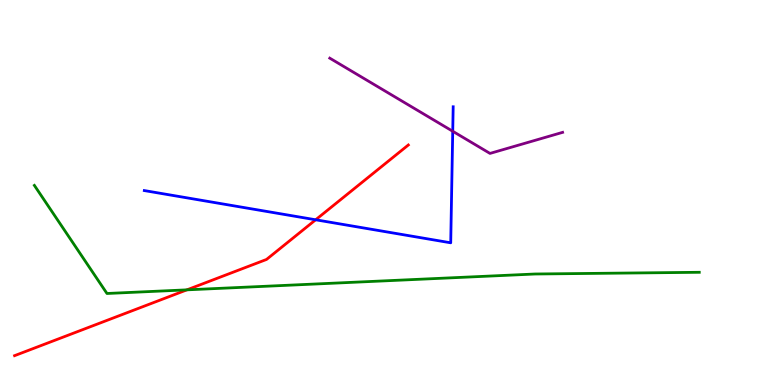[{'lines': ['blue', 'red'], 'intersections': [{'x': 4.07, 'y': 4.29}]}, {'lines': ['green', 'red'], 'intersections': [{'x': 2.41, 'y': 2.47}]}, {'lines': ['purple', 'red'], 'intersections': []}, {'lines': ['blue', 'green'], 'intersections': []}, {'lines': ['blue', 'purple'], 'intersections': [{'x': 5.84, 'y': 6.59}]}, {'lines': ['green', 'purple'], 'intersections': []}]